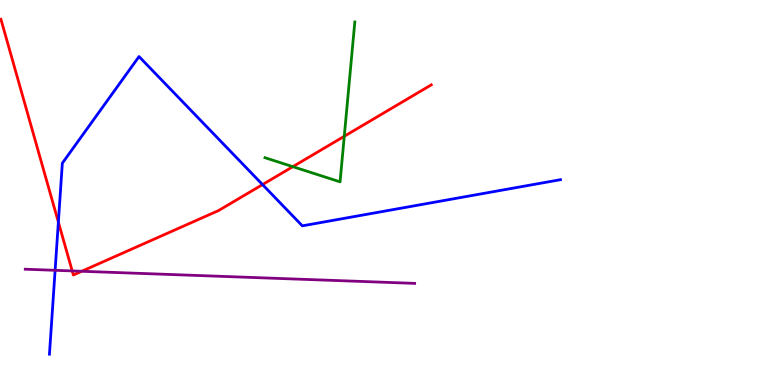[{'lines': ['blue', 'red'], 'intersections': [{'x': 0.753, 'y': 4.23}, {'x': 3.39, 'y': 5.21}]}, {'lines': ['green', 'red'], 'intersections': [{'x': 3.78, 'y': 5.67}, {'x': 4.44, 'y': 6.46}]}, {'lines': ['purple', 'red'], 'intersections': [{'x': 0.932, 'y': 2.96}, {'x': 1.05, 'y': 2.95}]}, {'lines': ['blue', 'green'], 'intersections': []}, {'lines': ['blue', 'purple'], 'intersections': [{'x': 0.711, 'y': 2.98}]}, {'lines': ['green', 'purple'], 'intersections': []}]